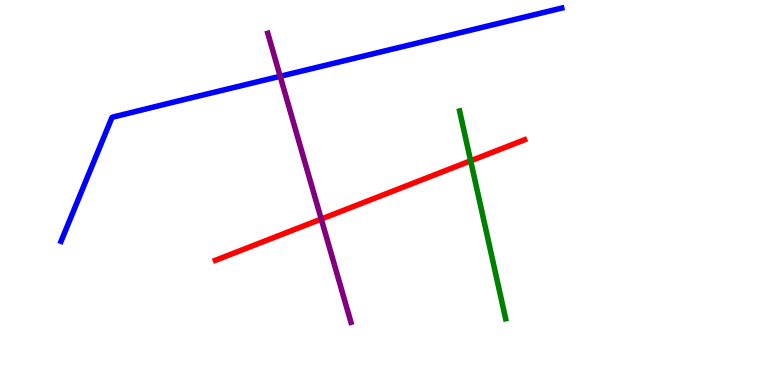[{'lines': ['blue', 'red'], 'intersections': []}, {'lines': ['green', 'red'], 'intersections': [{'x': 6.07, 'y': 5.82}]}, {'lines': ['purple', 'red'], 'intersections': [{'x': 4.15, 'y': 4.31}]}, {'lines': ['blue', 'green'], 'intersections': []}, {'lines': ['blue', 'purple'], 'intersections': [{'x': 3.62, 'y': 8.02}]}, {'lines': ['green', 'purple'], 'intersections': []}]